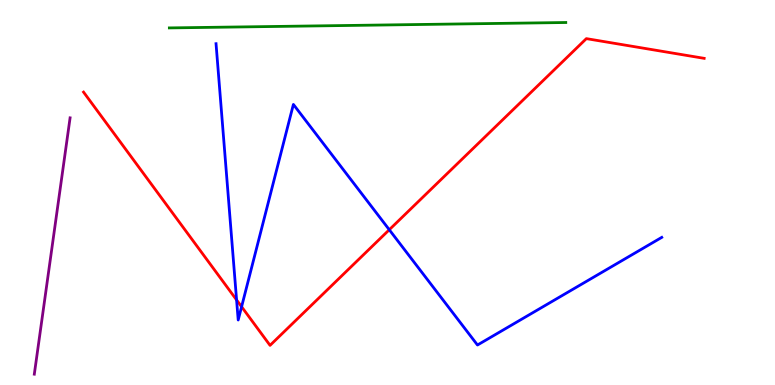[{'lines': ['blue', 'red'], 'intersections': [{'x': 3.05, 'y': 2.21}, {'x': 3.12, 'y': 2.03}, {'x': 5.02, 'y': 4.03}]}, {'lines': ['green', 'red'], 'intersections': []}, {'lines': ['purple', 'red'], 'intersections': []}, {'lines': ['blue', 'green'], 'intersections': []}, {'lines': ['blue', 'purple'], 'intersections': []}, {'lines': ['green', 'purple'], 'intersections': []}]